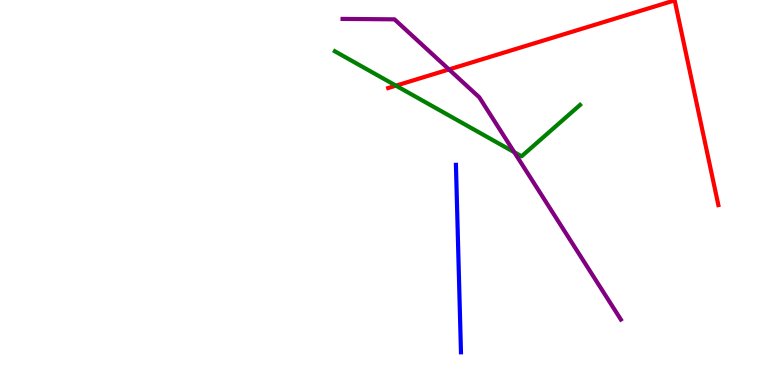[{'lines': ['blue', 'red'], 'intersections': []}, {'lines': ['green', 'red'], 'intersections': [{'x': 5.11, 'y': 7.78}]}, {'lines': ['purple', 'red'], 'intersections': [{'x': 5.79, 'y': 8.2}]}, {'lines': ['blue', 'green'], 'intersections': []}, {'lines': ['blue', 'purple'], 'intersections': []}, {'lines': ['green', 'purple'], 'intersections': [{'x': 6.64, 'y': 6.05}]}]